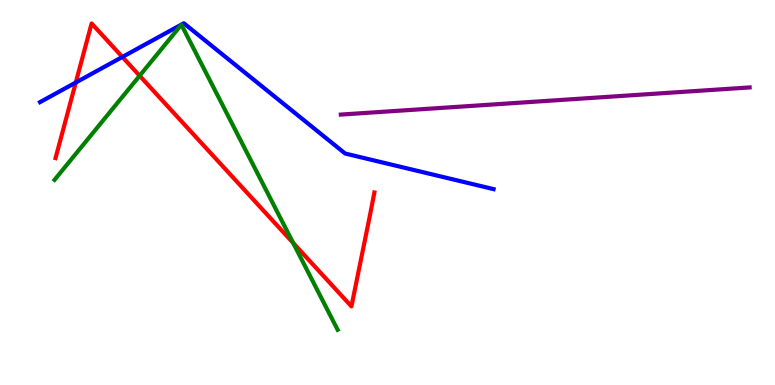[{'lines': ['blue', 'red'], 'intersections': [{'x': 0.978, 'y': 7.86}, {'x': 1.58, 'y': 8.52}]}, {'lines': ['green', 'red'], 'intersections': [{'x': 1.8, 'y': 8.03}, {'x': 3.78, 'y': 3.69}]}, {'lines': ['purple', 'red'], 'intersections': []}, {'lines': ['blue', 'green'], 'intersections': []}, {'lines': ['blue', 'purple'], 'intersections': []}, {'lines': ['green', 'purple'], 'intersections': []}]